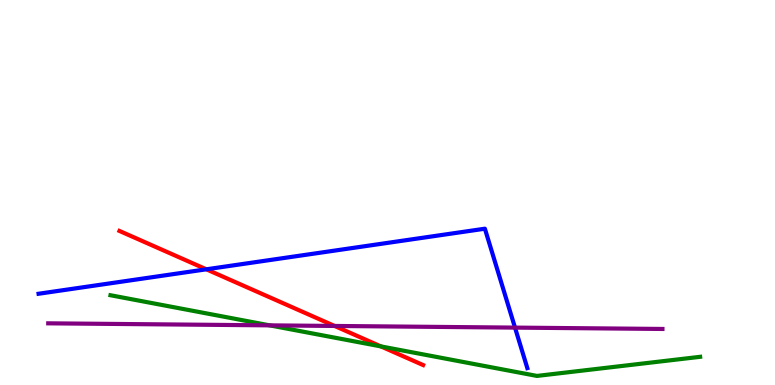[{'lines': ['blue', 'red'], 'intersections': [{'x': 2.66, 'y': 3.0}]}, {'lines': ['green', 'red'], 'intersections': [{'x': 4.91, 'y': 1.0}]}, {'lines': ['purple', 'red'], 'intersections': [{'x': 4.32, 'y': 1.53}]}, {'lines': ['blue', 'green'], 'intersections': []}, {'lines': ['blue', 'purple'], 'intersections': [{'x': 6.65, 'y': 1.49}]}, {'lines': ['green', 'purple'], 'intersections': [{'x': 3.48, 'y': 1.55}]}]